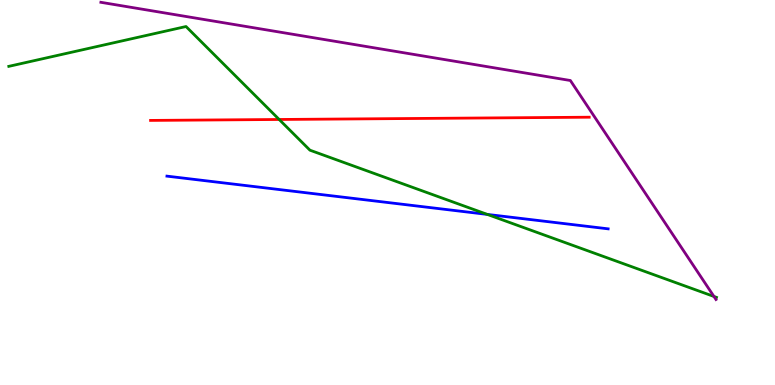[{'lines': ['blue', 'red'], 'intersections': []}, {'lines': ['green', 'red'], 'intersections': [{'x': 3.6, 'y': 6.9}]}, {'lines': ['purple', 'red'], 'intersections': []}, {'lines': ['blue', 'green'], 'intersections': [{'x': 6.29, 'y': 4.43}]}, {'lines': ['blue', 'purple'], 'intersections': []}, {'lines': ['green', 'purple'], 'intersections': [{'x': 9.21, 'y': 2.3}]}]